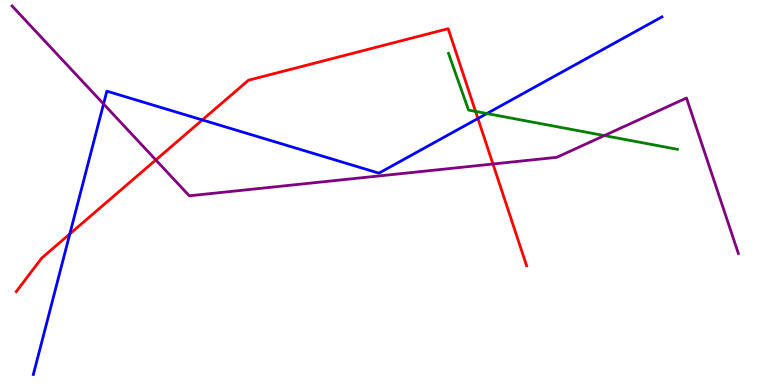[{'lines': ['blue', 'red'], 'intersections': [{'x': 0.901, 'y': 3.92}, {'x': 2.61, 'y': 6.88}, {'x': 6.17, 'y': 6.92}]}, {'lines': ['green', 'red'], 'intersections': [{'x': 6.14, 'y': 7.11}]}, {'lines': ['purple', 'red'], 'intersections': [{'x': 2.01, 'y': 5.85}, {'x': 6.36, 'y': 5.74}]}, {'lines': ['blue', 'green'], 'intersections': [{'x': 6.28, 'y': 7.05}]}, {'lines': ['blue', 'purple'], 'intersections': [{'x': 1.34, 'y': 7.3}]}, {'lines': ['green', 'purple'], 'intersections': [{'x': 7.8, 'y': 6.48}]}]